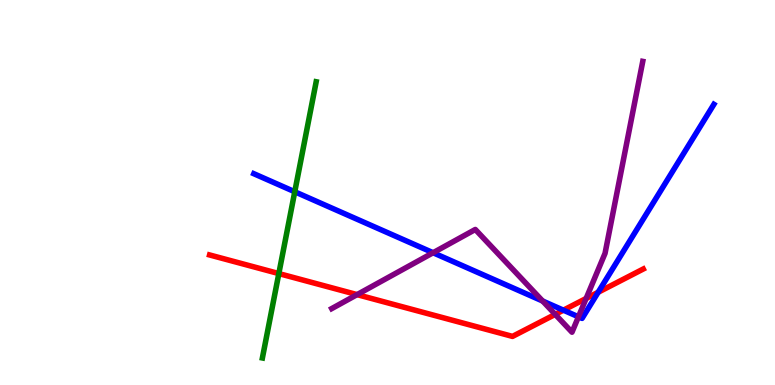[{'lines': ['blue', 'red'], 'intersections': [{'x': 7.27, 'y': 1.94}, {'x': 7.72, 'y': 2.41}]}, {'lines': ['green', 'red'], 'intersections': [{'x': 3.6, 'y': 2.89}]}, {'lines': ['purple', 'red'], 'intersections': [{'x': 4.61, 'y': 2.35}, {'x': 7.16, 'y': 1.83}, {'x': 7.56, 'y': 2.25}]}, {'lines': ['blue', 'green'], 'intersections': [{'x': 3.8, 'y': 5.02}]}, {'lines': ['blue', 'purple'], 'intersections': [{'x': 5.59, 'y': 3.44}, {'x': 7.0, 'y': 2.18}, {'x': 7.46, 'y': 1.77}]}, {'lines': ['green', 'purple'], 'intersections': []}]